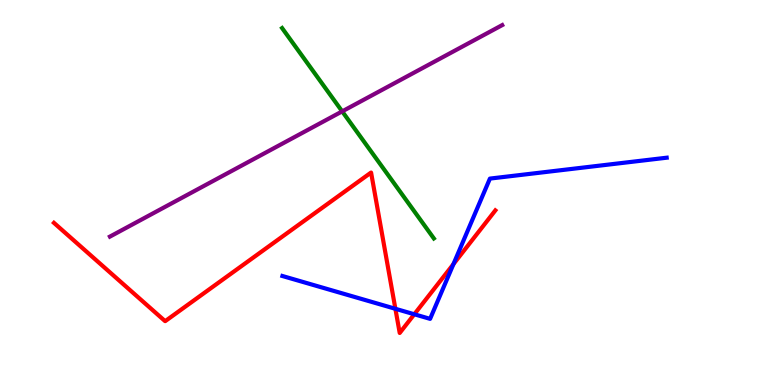[{'lines': ['blue', 'red'], 'intersections': [{'x': 5.1, 'y': 1.98}, {'x': 5.35, 'y': 1.84}, {'x': 5.85, 'y': 3.14}]}, {'lines': ['green', 'red'], 'intersections': []}, {'lines': ['purple', 'red'], 'intersections': []}, {'lines': ['blue', 'green'], 'intersections': []}, {'lines': ['blue', 'purple'], 'intersections': []}, {'lines': ['green', 'purple'], 'intersections': [{'x': 4.42, 'y': 7.11}]}]